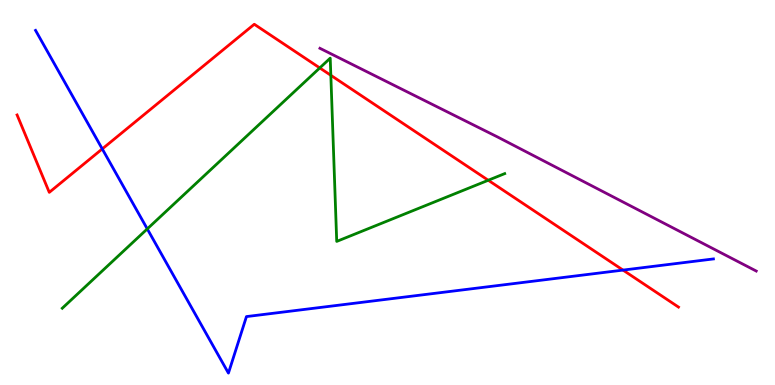[{'lines': ['blue', 'red'], 'intersections': [{'x': 1.32, 'y': 6.13}, {'x': 8.04, 'y': 2.98}]}, {'lines': ['green', 'red'], 'intersections': [{'x': 4.13, 'y': 8.24}, {'x': 4.27, 'y': 8.04}, {'x': 6.3, 'y': 5.32}]}, {'lines': ['purple', 'red'], 'intersections': []}, {'lines': ['blue', 'green'], 'intersections': [{'x': 1.9, 'y': 4.05}]}, {'lines': ['blue', 'purple'], 'intersections': []}, {'lines': ['green', 'purple'], 'intersections': []}]